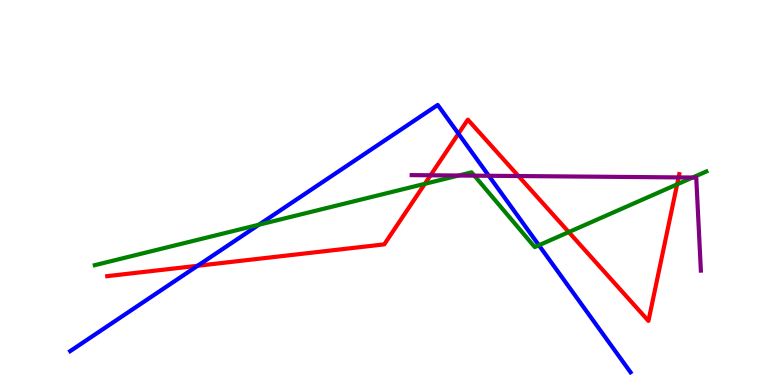[{'lines': ['blue', 'red'], 'intersections': [{'x': 2.55, 'y': 3.1}, {'x': 5.92, 'y': 6.53}]}, {'lines': ['green', 'red'], 'intersections': [{'x': 5.48, 'y': 5.22}, {'x': 7.34, 'y': 3.97}, {'x': 8.74, 'y': 5.21}]}, {'lines': ['purple', 'red'], 'intersections': [{'x': 5.56, 'y': 5.45}, {'x': 6.69, 'y': 5.43}, {'x': 8.76, 'y': 5.39}]}, {'lines': ['blue', 'green'], 'intersections': [{'x': 3.34, 'y': 4.16}, {'x': 6.95, 'y': 3.63}]}, {'lines': ['blue', 'purple'], 'intersections': [{'x': 6.31, 'y': 5.43}]}, {'lines': ['green', 'purple'], 'intersections': [{'x': 5.92, 'y': 5.44}, {'x': 6.12, 'y': 5.44}, {'x': 8.94, 'y': 5.39}]}]